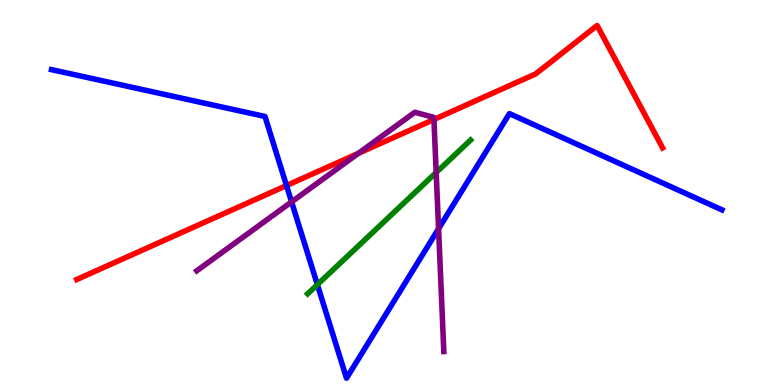[{'lines': ['blue', 'red'], 'intersections': [{'x': 3.7, 'y': 5.18}]}, {'lines': ['green', 'red'], 'intersections': []}, {'lines': ['purple', 'red'], 'intersections': [{'x': 4.62, 'y': 6.02}, {'x': 5.6, 'y': 6.9}]}, {'lines': ['blue', 'green'], 'intersections': [{'x': 4.1, 'y': 2.61}]}, {'lines': ['blue', 'purple'], 'intersections': [{'x': 3.76, 'y': 4.76}, {'x': 5.66, 'y': 4.06}]}, {'lines': ['green', 'purple'], 'intersections': [{'x': 5.63, 'y': 5.52}]}]